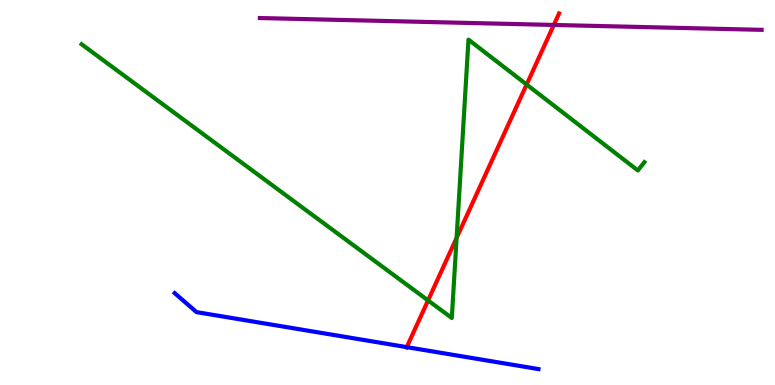[{'lines': ['blue', 'red'], 'intersections': [{'x': 5.25, 'y': 0.984}]}, {'lines': ['green', 'red'], 'intersections': [{'x': 5.52, 'y': 2.2}, {'x': 5.89, 'y': 3.82}, {'x': 6.8, 'y': 7.8}]}, {'lines': ['purple', 'red'], 'intersections': [{'x': 7.15, 'y': 9.35}]}, {'lines': ['blue', 'green'], 'intersections': []}, {'lines': ['blue', 'purple'], 'intersections': []}, {'lines': ['green', 'purple'], 'intersections': []}]